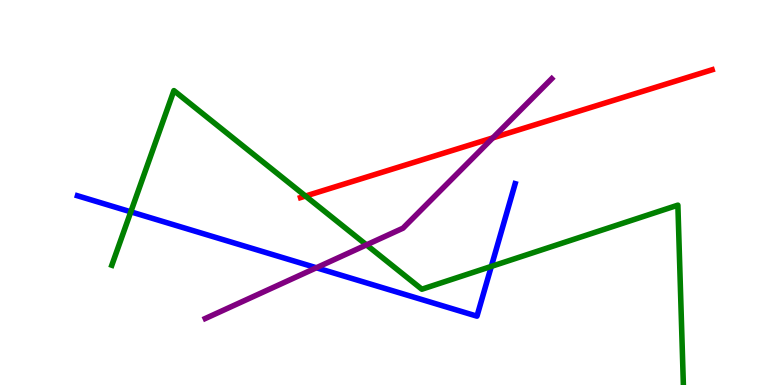[{'lines': ['blue', 'red'], 'intersections': []}, {'lines': ['green', 'red'], 'intersections': [{'x': 3.94, 'y': 4.91}]}, {'lines': ['purple', 'red'], 'intersections': [{'x': 6.36, 'y': 6.42}]}, {'lines': ['blue', 'green'], 'intersections': [{'x': 1.69, 'y': 4.5}, {'x': 6.34, 'y': 3.08}]}, {'lines': ['blue', 'purple'], 'intersections': [{'x': 4.08, 'y': 3.05}]}, {'lines': ['green', 'purple'], 'intersections': [{'x': 4.73, 'y': 3.64}]}]